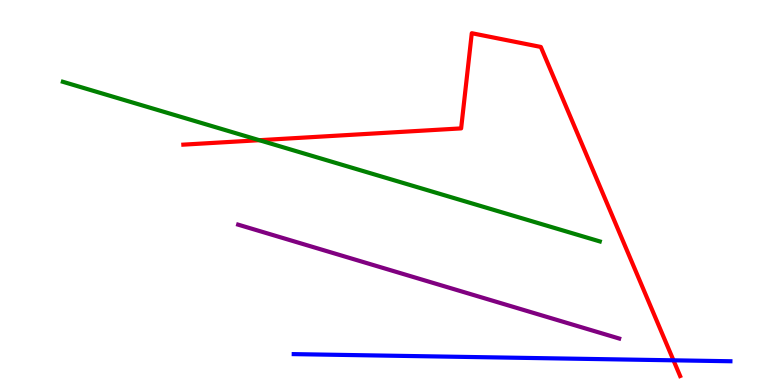[{'lines': ['blue', 'red'], 'intersections': [{'x': 8.69, 'y': 0.641}]}, {'lines': ['green', 'red'], 'intersections': [{'x': 3.35, 'y': 6.36}]}, {'lines': ['purple', 'red'], 'intersections': []}, {'lines': ['blue', 'green'], 'intersections': []}, {'lines': ['blue', 'purple'], 'intersections': []}, {'lines': ['green', 'purple'], 'intersections': []}]